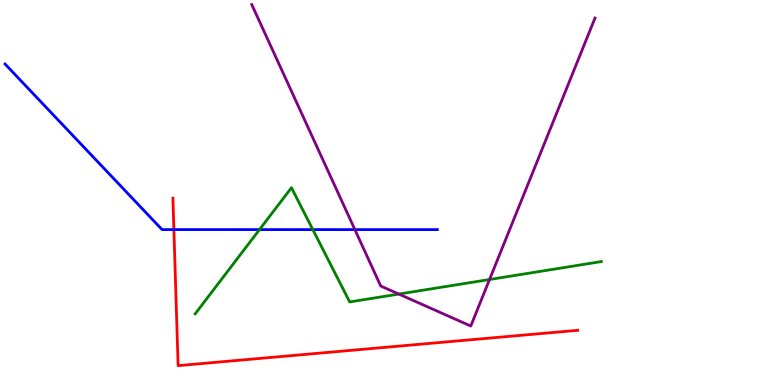[{'lines': ['blue', 'red'], 'intersections': [{'x': 2.24, 'y': 4.04}]}, {'lines': ['green', 'red'], 'intersections': []}, {'lines': ['purple', 'red'], 'intersections': []}, {'lines': ['blue', 'green'], 'intersections': [{'x': 3.35, 'y': 4.04}, {'x': 4.04, 'y': 4.04}]}, {'lines': ['blue', 'purple'], 'intersections': [{'x': 4.58, 'y': 4.04}]}, {'lines': ['green', 'purple'], 'intersections': [{'x': 5.15, 'y': 2.36}, {'x': 6.32, 'y': 2.74}]}]